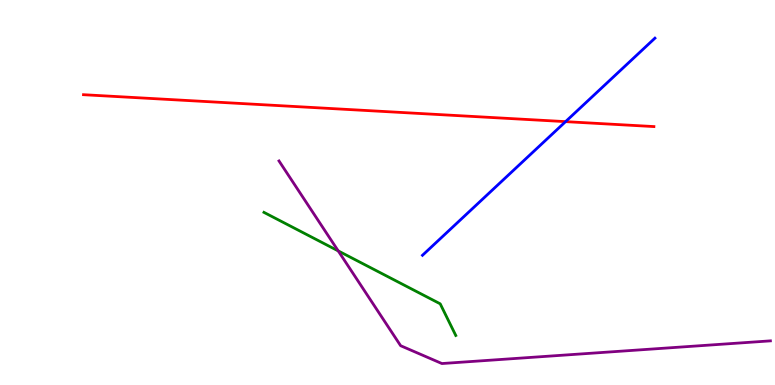[{'lines': ['blue', 'red'], 'intersections': [{'x': 7.3, 'y': 6.84}]}, {'lines': ['green', 'red'], 'intersections': []}, {'lines': ['purple', 'red'], 'intersections': []}, {'lines': ['blue', 'green'], 'intersections': []}, {'lines': ['blue', 'purple'], 'intersections': []}, {'lines': ['green', 'purple'], 'intersections': [{'x': 4.36, 'y': 3.48}]}]